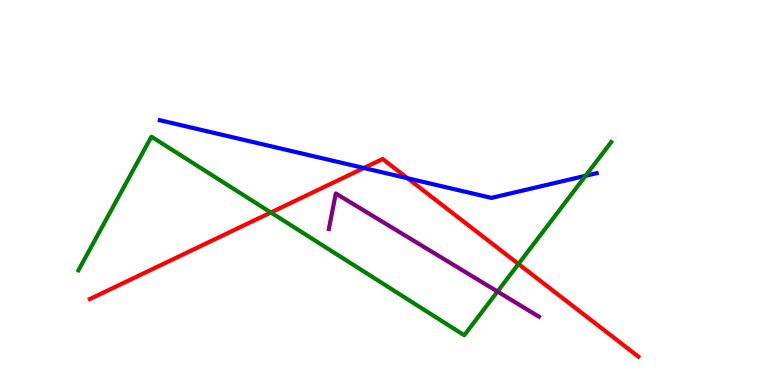[{'lines': ['blue', 'red'], 'intersections': [{'x': 4.69, 'y': 5.64}, {'x': 5.26, 'y': 5.37}]}, {'lines': ['green', 'red'], 'intersections': [{'x': 3.49, 'y': 4.48}, {'x': 6.69, 'y': 3.14}]}, {'lines': ['purple', 'red'], 'intersections': []}, {'lines': ['blue', 'green'], 'intersections': [{'x': 7.56, 'y': 5.43}]}, {'lines': ['blue', 'purple'], 'intersections': []}, {'lines': ['green', 'purple'], 'intersections': [{'x': 6.42, 'y': 2.43}]}]